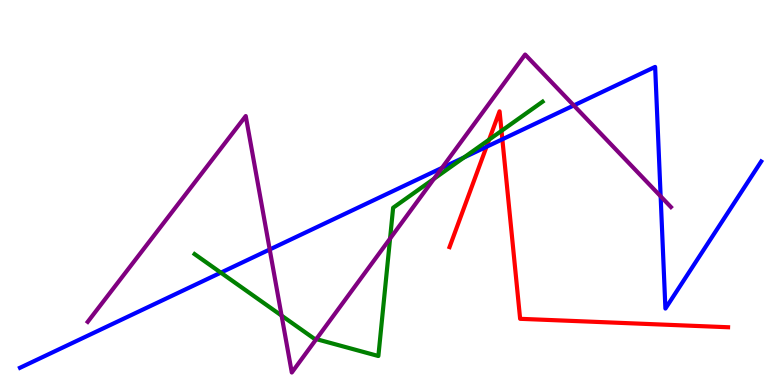[{'lines': ['blue', 'red'], 'intersections': [{'x': 6.28, 'y': 6.19}, {'x': 6.48, 'y': 6.38}]}, {'lines': ['green', 'red'], 'intersections': [{'x': 6.31, 'y': 6.37}, {'x': 6.47, 'y': 6.6}]}, {'lines': ['purple', 'red'], 'intersections': []}, {'lines': ['blue', 'green'], 'intersections': [{'x': 2.85, 'y': 2.92}, {'x': 5.99, 'y': 5.91}]}, {'lines': ['blue', 'purple'], 'intersections': [{'x': 3.48, 'y': 3.52}, {'x': 5.7, 'y': 5.64}, {'x': 7.4, 'y': 7.26}, {'x': 8.52, 'y': 4.9}]}, {'lines': ['green', 'purple'], 'intersections': [{'x': 3.63, 'y': 1.8}, {'x': 4.08, 'y': 1.19}, {'x': 5.03, 'y': 3.8}, {'x': 5.6, 'y': 5.36}]}]